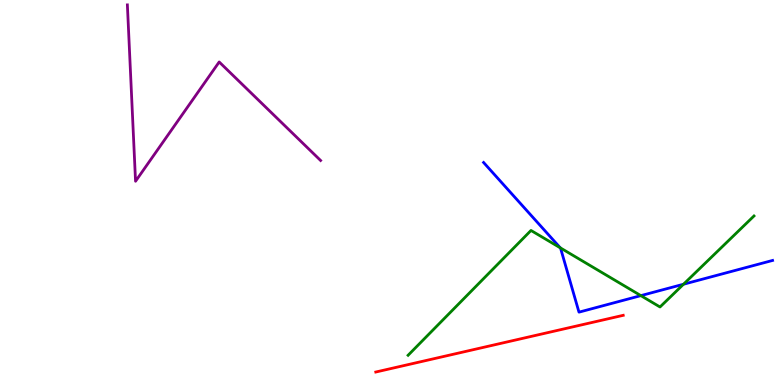[{'lines': ['blue', 'red'], 'intersections': []}, {'lines': ['green', 'red'], 'intersections': []}, {'lines': ['purple', 'red'], 'intersections': []}, {'lines': ['blue', 'green'], 'intersections': [{'x': 7.23, 'y': 3.56}, {'x': 8.27, 'y': 2.32}, {'x': 8.82, 'y': 2.62}]}, {'lines': ['blue', 'purple'], 'intersections': []}, {'lines': ['green', 'purple'], 'intersections': []}]